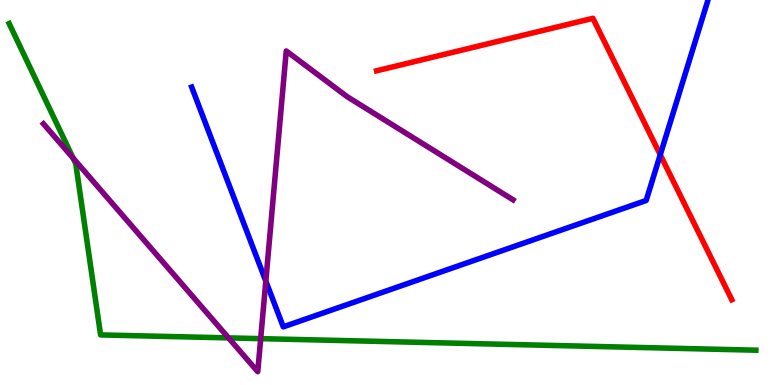[{'lines': ['blue', 'red'], 'intersections': [{'x': 8.52, 'y': 5.98}]}, {'lines': ['green', 'red'], 'intersections': []}, {'lines': ['purple', 'red'], 'intersections': []}, {'lines': ['blue', 'green'], 'intersections': []}, {'lines': ['blue', 'purple'], 'intersections': [{'x': 3.43, 'y': 2.7}]}, {'lines': ['green', 'purple'], 'intersections': [{'x': 0.944, 'y': 5.89}, {'x': 2.95, 'y': 1.22}, {'x': 3.36, 'y': 1.2}]}]